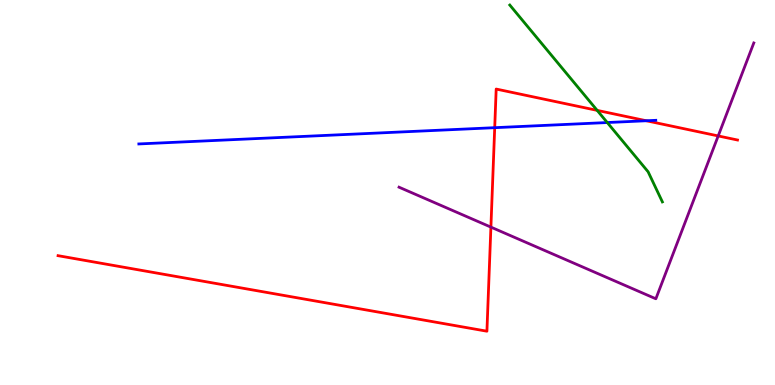[{'lines': ['blue', 'red'], 'intersections': [{'x': 6.38, 'y': 6.68}, {'x': 8.34, 'y': 6.86}]}, {'lines': ['green', 'red'], 'intersections': [{'x': 7.71, 'y': 7.13}]}, {'lines': ['purple', 'red'], 'intersections': [{'x': 6.33, 'y': 4.1}, {'x': 9.27, 'y': 6.47}]}, {'lines': ['blue', 'green'], 'intersections': [{'x': 7.84, 'y': 6.82}]}, {'lines': ['blue', 'purple'], 'intersections': []}, {'lines': ['green', 'purple'], 'intersections': []}]